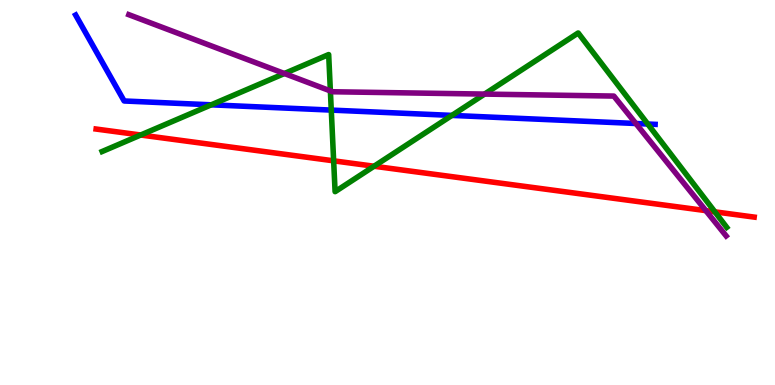[{'lines': ['blue', 'red'], 'intersections': []}, {'lines': ['green', 'red'], 'intersections': [{'x': 1.82, 'y': 6.49}, {'x': 4.31, 'y': 5.82}, {'x': 4.83, 'y': 5.68}, {'x': 9.22, 'y': 4.5}]}, {'lines': ['purple', 'red'], 'intersections': [{'x': 9.11, 'y': 4.53}]}, {'lines': ['blue', 'green'], 'intersections': [{'x': 2.73, 'y': 7.28}, {'x': 4.27, 'y': 7.14}, {'x': 5.83, 'y': 7.0}, {'x': 8.36, 'y': 6.78}]}, {'lines': ['blue', 'purple'], 'intersections': [{'x': 8.2, 'y': 6.79}]}, {'lines': ['green', 'purple'], 'intersections': [{'x': 3.67, 'y': 8.09}, {'x': 4.26, 'y': 7.64}, {'x': 6.25, 'y': 7.56}]}]